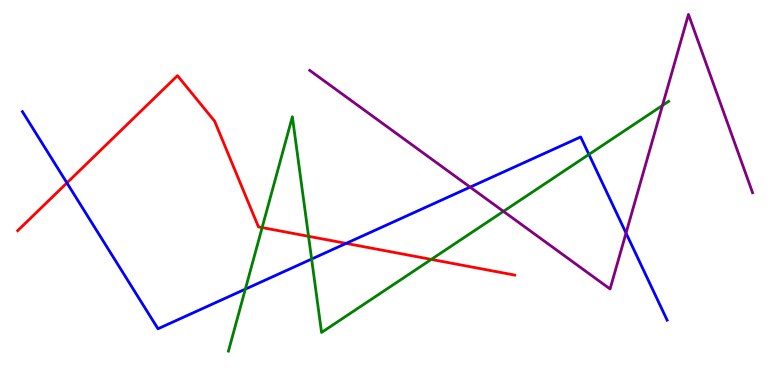[{'lines': ['blue', 'red'], 'intersections': [{'x': 0.864, 'y': 5.25}, {'x': 4.47, 'y': 3.68}]}, {'lines': ['green', 'red'], 'intersections': [{'x': 3.38, 'y': 4.09}, {'x': 3.98, 'y': 3.86}, {'x': 5.56, 'y': 3.26}]}, {'lines': ['purple', 'red'], 'intersections': []}, {'lines': ['blue', 'green'], 'intersections': [{'x': 3.17, 'y': 2.49}, {'x': 4.02, 'y': 3.27}, {'x': 7.6, 'y': 5.99}]}, {'lines': ['blue', 'purple'], 'intersections': [{'x': 6.07, 'y': 5.14}, {'x': 8.08, 'y': 3.95}]}, {'lines': ['green', 'purple'], 'intersections': [{'x': 6.5, 'y': 4.51}, {'x': 8.55, 'y': 7.26}]}]